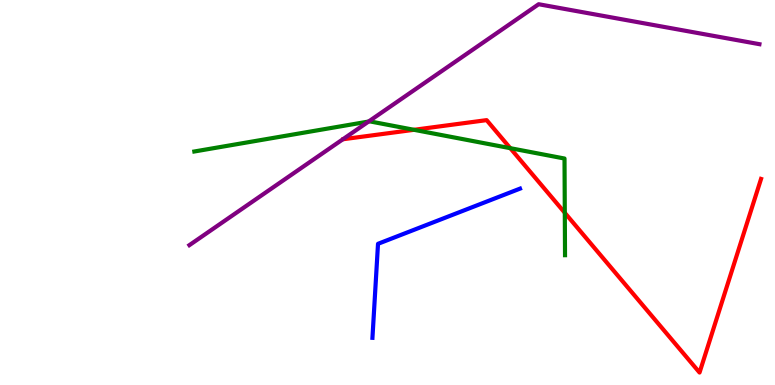[{'lines': ['blue', 'red'], 'intersections': []}, {'lines': ['green', 'red'], 'intersections': [{'x': 5.34, 'y': 6.63}, {'x': 6.58, 'y': 6.15}, {'x': 7.29, 'y': 4.47}]}, {'lines': ['purple', 'red'], 'intersections': []}, {'lines': ['blue', 'green'], 'intersections': []}, {'lines': ['blue', 'purple'], 'intersections': []}, {'lines': ['green', 'purple'], 'intersections': [{'x': 4.76, 'y': 6.84}]}]